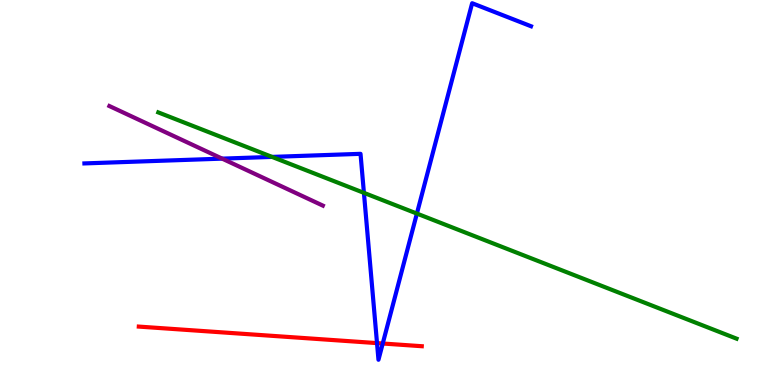[{'lines': ['blue', 'red'], 'intersections': [{'x': 4.86, 'y': 1.09}, {'x': 4.94, 'y': 1.08}]}, {'lines': ['green', 'red'], 'intersections': []}, {'lines': ['purple', 'red'], 'intersections': []}, {'lines': ['blue', 'green'], 'intersections': [{'x': 3.51, 'y': 5.92}, {'x': 4.7, 'y': 4.99}, {'x': 5.38, 'y': 4.45}]}, {'lines': ['blue', 'purple'], 'intersections': [{'x': 2.87, 'y': 5.88}]}, {'lines': ['green', 'purple'], 'intersections': []}]